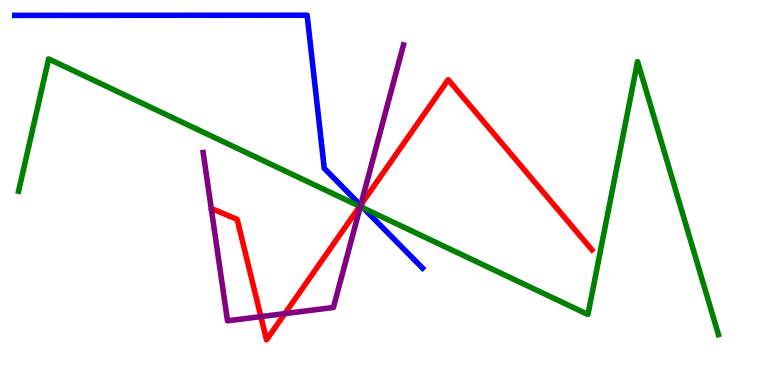[{'lines': ['blue', 'red'], 'intersections': [{'x': 4.65, 'y': 4.67}]}, {'lines': ['green', 'red'], 'intersections': [{'x': 4.64, 'y': 4.64}]}, {'lines': ['purple', 'red'], 'intersections': [{'x': 3.37, 'y': 1.78}, {'x': 3.68, 'y': 1.85}, {'x': 4.66, 'y': 4.68}]}, {'lines': ['blue', 'green'], 'intersections': [{'x': 4.69, 'y': 4.6}]}, {'lines': ['blue', 'purple'], 'intersections': [{'x': 4.65, 'y': 4.67}]}, {'lines': ['green', 'purple'], 'intersections': [{'x': 4.65, 'y': 4.63}]}]